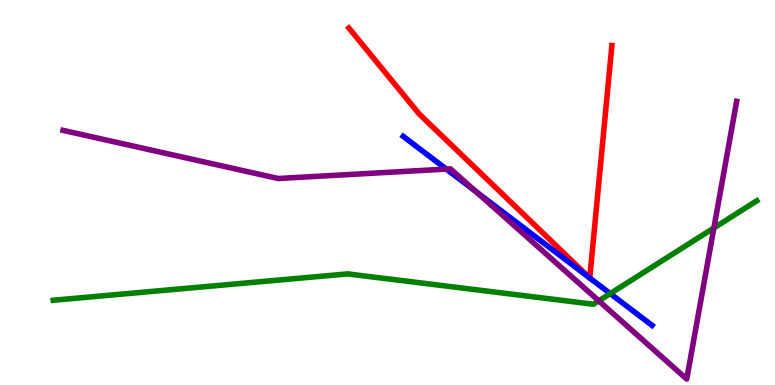[{'lines': ['blue', 'red'], 'intersections': [{'x': 7.61, 'y': 2.78}, {'x': 7.61, 'y': 2.78}]}, {'lines': ['green', 'red'], 'intersections': []}, {'lines': ['purple', 'red'], 'intersections': []}, {'lines': ['blue', 'green'], 'intersections': [{'x': 7.87, 'y': 2.37}]}, {'lines': ['blue', 'purple'], 'intersections': [{'x': 5.76, 'y': 5.61}, {'x': 6.15, 'y': 5.02}]}, {'lines': ['green', 'purple'], 'intersections': [{'x': 7.73, 'y': 2.19}, {'x': 9.21, 'y': 4.08}]}]